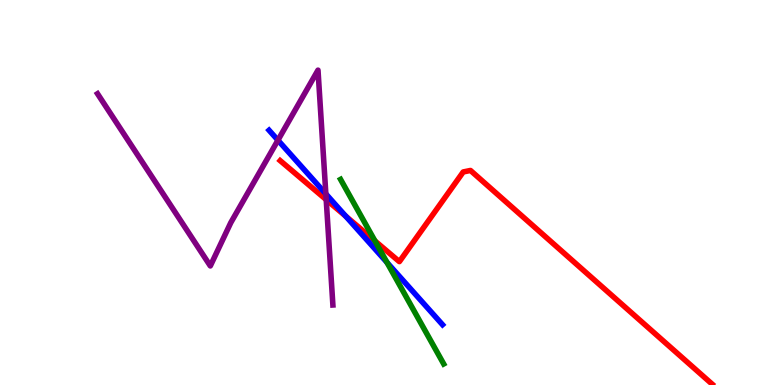[{'lines': ['blue', 'red'], 'intersections': [{'x': 4.46, 'y': 4.39}]}, {'lines': ['green', 'red'], 'intersections': [{'x': 4.84, 'y': 3.74}]}, {'lines': ['purple', 'red'], 'intersections': [{'x': 4.21, 'y': 4.81}]}, {'lines': ['blue', 'green'], 'intersections': [{'x': 4.99, 'y': 3.18}]}, {'lines': ['blue', 'purple'], 'intersections': [{'x': 3.59, 'y': 6.36}, {'x': 4.2, 'y': 4.96}]}, {'lines': ['green', 'purple'], 'intersections': []}]